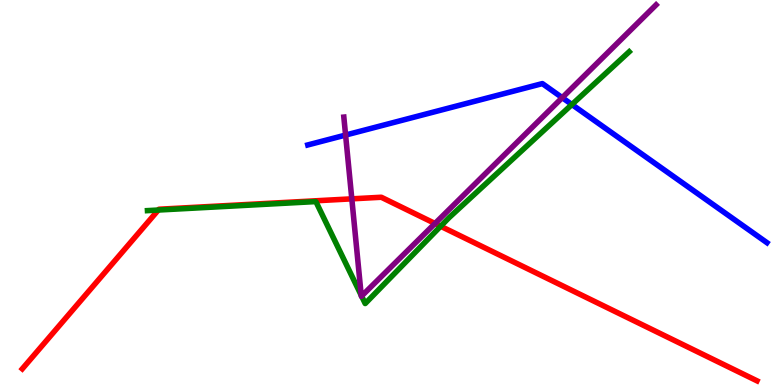[{'lines': ['blue', 'red'], 'intersections': []}, {'lines': ['green', 'red'], 'intersections': [{'x': 2.04, 'y': 4.54}, {'x': 5.69, 'y': 4.12}]}, {'lines': ['purple', 'red'], 'intersections': [{'x': 4.54, 'y': 4.84}, {'x': 5.61, 'y': 4.19}]}, {'lines': ['blue', 'green'], 'intersections': [{'x': 7.38, 'y': 7.29}]}, {'lines': ['blue', 'purple'], 'intersections': [{'x': 4.46, 'y': 6.49}, {'x': 7.25, 'y': 7.46}]}, {'lines': ['green', 'purple'], 'intersections': [{'x': 4.66, 'y': 2.33}, {'x': 4.67, 'y': 2.31}]}]